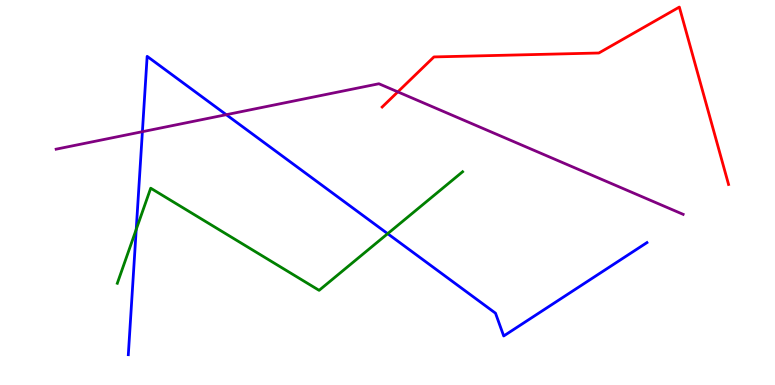[{'lines': ['blue', 'red'], 'intersections': []}, {'lines': ['green', 'red'], 'intersections': []}, {'lines': ['purple', 'red'], 'intersections': [{'x': 5.13, 'y': 7.61}]}, {'lines': ['blue', 'green'], 'intersections': [{'x': 1.76, 'y': 4.04}, {'x': 5.0, 'y': 3.93}]}, {'lines': ['blue', 'purple'], 'intersections': [{'x': 1.84, 'y': 6.58}, {'x': 2.92, 'y': 7.02}]}, {'lines': ['green', 'purple'], 'intersections': []}]